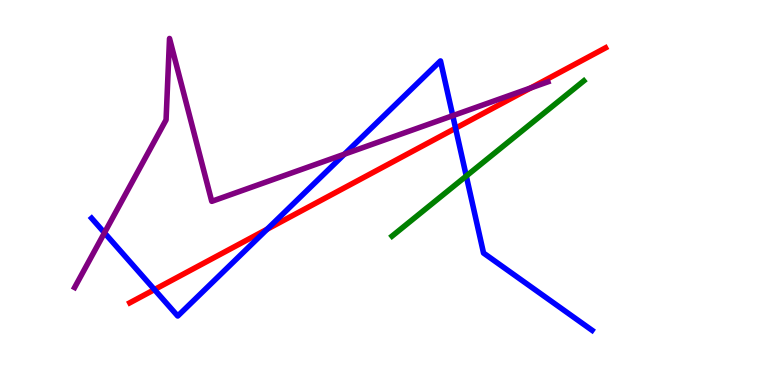[{'lines': ['blue', 'red'], 'intersections': [{'x': 1.99, 'y': 2.48}, {'x': 3.45, 'y': 4.05}, {'x': 5.88, 'y': 6.67}]}, {'lines': ['green', 'red'], 'intersections': []}, {'lines': ['purple', 'red'], 'intersections': [{'x': 6.85, 'y': 7.72}]}, {'lines': ['blue', 'green'], 'intersections': [{'x': 6.02, 'y': 5.43}]}, {'lines': ['blue', 'purple'], 'intersections': [{'x': 1.35, 'y': 3.95}, {'x': 4.44, 'y': 6.0}, {'x': 5.84, 'y': 7.0}]}, {'lines': ['green', 'purple'], 'intersections': []}]